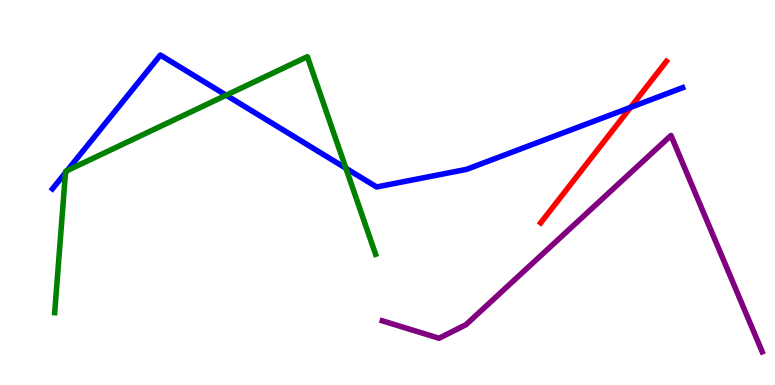[{'lines': ['blue', 'red'], 'intersections': [{'x': 8.14, 'y': 7.21}]}, {'lines': ['green', 'red'], 'intersections': []}, {'lines': ['purple', 'red'], 'intersections': []}, {'lines': ['blue', 'green'], 'intersections': [{'x': 0.845, 'y': 5.51}, {'x': 0.867, 'y': 5.57}, {'x': 2.92, 'y': 7.53}, {'x': 4.46, 'y': 5.63}]}, {'lines': ['blue', 'purple'], 'intersections': []}, {'lines': ['green', 'purple'], 'intersections': []}]